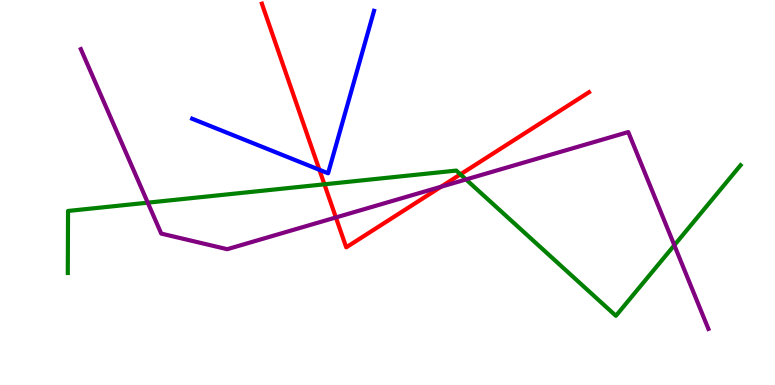[{'lines': ['blue', 'red'], 'intersections': [{'x': 4.12, 'y': 5.59}]}, {'lines': ['green', 'red'], 'intersections': [{'x': 4.19, 'y': 5.21}, {'x': 5.94, 'y': 5.47}]}, {'lines': ['purple', 'red'], 'intersections': [{'x': 4.33, 'y': 4.35}, {'x': 5.69, 'y': 5.15}]}, {'lines': ['blue', 'green'], 'intersections': []}, {'lines': ['blue', 'purple'], 'intersections': []}, {'lines': ['green', 'purple'], 'intersections': [{'x': 1.91, 'y': 4.74}, {'x': 6.01, 'y': 5.34}, {'x': 8.7, 'y': 3.63}]}]